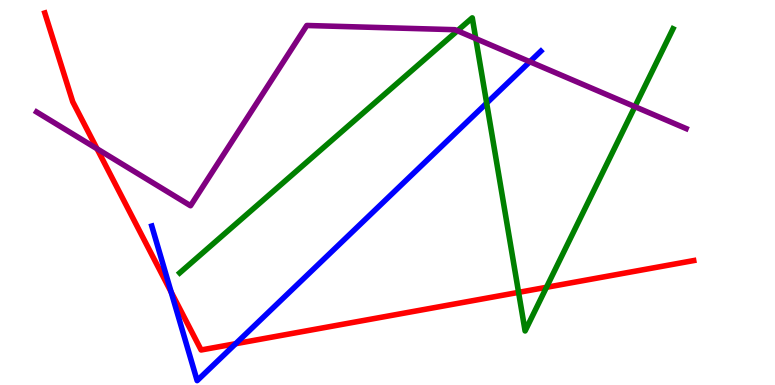[{'lines': ['blue', 'red'], 'intersections': [{'x': 2.21, 'y': 2.41}, {'x': 3.04, 'y': 1.07}]}, {'lines': ['green', 'red'], 'intersections': [{'x': 6.69, 'y': 2.41}, {'x': 7.05, 'y': 2.54}]}, {'lines': ['purple', 'red'], 'intersections': [{'x': 1.25, 'y': 6.14}]}, {'lines': ['blue', 'green'], 'intersections': [{'x': 6.28, 'y': 7.32}]}, {'lines': ['blue', 'purple'], 'intersections': [{'x': 6.84, 'y': 8.4}]}, {'lines': ['green', 'purple'], 'intersections': [{'x': 5.9, 'y': 9.2}, {'x': 6.14, 'y': 9.0}, {'x': 8.19, 'y': 7.23}]}]